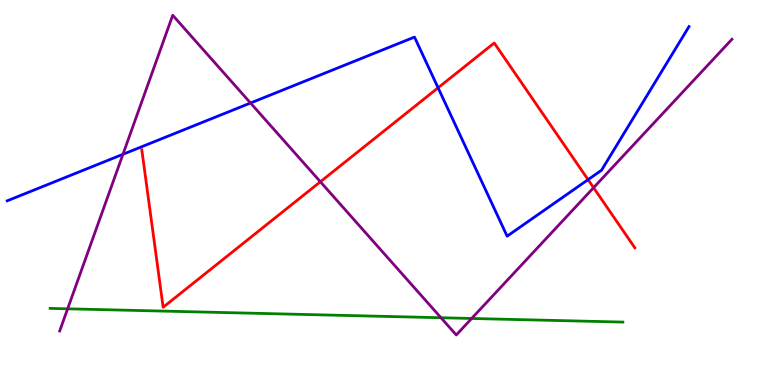[{'lines': ['blue', 'red'], 'intersections': [{'x': 5.65, 'y': 7.72}, {'x': 7.59, 'y': 5.33}]}, {'lines': ['green', 'red'], 'intersections': []}, {'lines': ['purple', 'red'], 'intersections': [{'x': 4.13, 'y': 5.28}, {'x': 7.66, 'y': 5.12}]}, {'lines': ['blue', 'green'], 'intersections': []}, {'lines': ['blue', 'purple'], 'intersections': [{'x': 1.59, 'y': 5.99}, {'x': 3.23, 'y': 7.32}]}, {'lines': ['green', 'purple'], 'intersections': [{'x': 0.873, 'y': 1.98}, {'x': 5.69, 'y': 1.75}, {'x': 6.09, 'y': 1.73}]}]